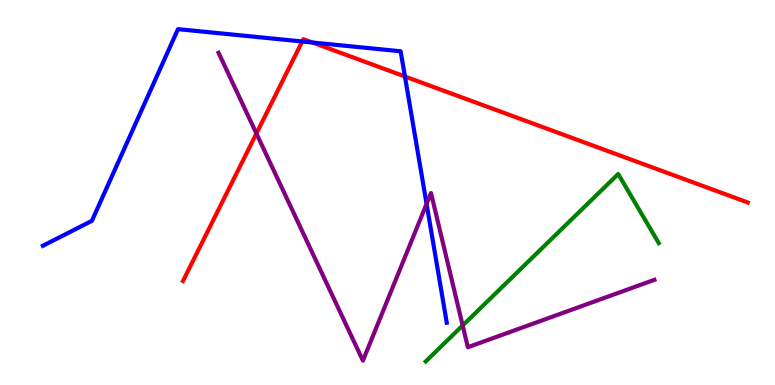[{'lines': ['blue', 'red'], 'intersections': [{'x': 3.9, 'y': 8.92}, {'x': 4.03, 'y': 8.9}, {'x': 5.22, 'y': 8.01}]}, {'lines': ['green', 'red'], 'intersections': []}, {'lines': ['purple', 'red'], 'intersections': [{'x': 3.31, 'y': 6.53}]}, {'lines': ['blue', 'green'], 'intersections': []}, {'lines': ['blue', 'purple'], 'intersections': [{'x': 5.5, 'y': 4.7}]}, {'lines': ['green', 'purple'], 'intersections': [{'x': 5.97, 'y': 1.55}]}]